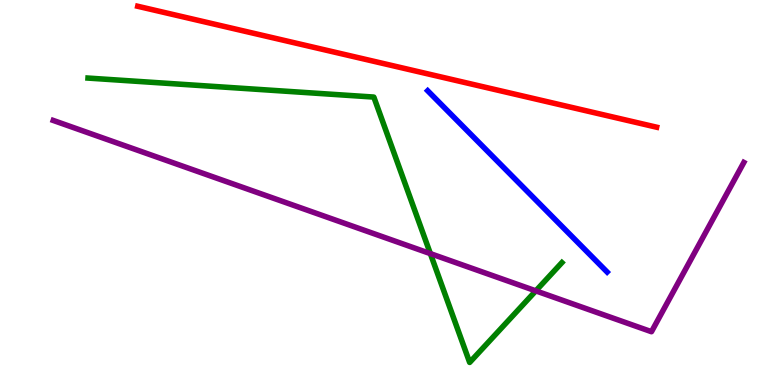[{'lines': ['blue', 'red'], 'intersections': []}, {'lines': ['green', 'red'], 'intersections': []}, {'lines': ['purple', 'red'], 'intersections': []}, {'lines': ['blue', 'green'], 'intersections': []}, {'lines': ['blue', 'purple'], 'intersections': []}, {'lines': ['green', 'purple'], 'intersections': [{'x': 5.55, 'y': 3.41}, {'x': 6.91, 'y': 2.45}]}]